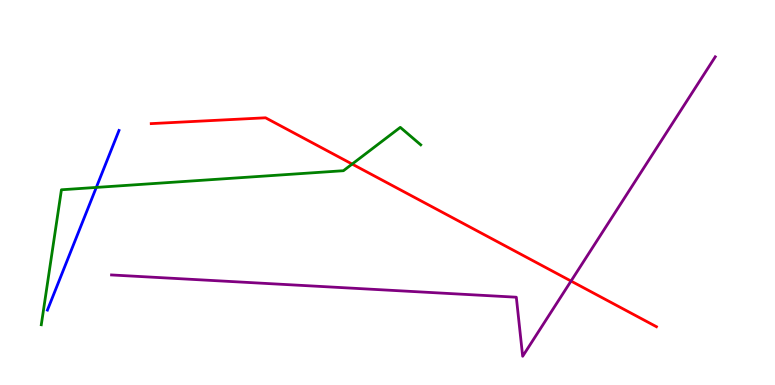[{'lines': ['blue', 'red'], 'intersections': []}, {'lines': ['green', 'red'], 'intersections': [{'x': 4.54, 'y': 5.74}]}, {'lines': ['purple', 'red'], 'intersections': [{'x': 7.37, 'y': 2.7}]}, {'lines': ['blue', 'green'], 'intersections': [{'x': 1.24, 'y': 5.13}]}, {'lines': ['blue', 'purple'], 'intersections': []}, {'lines': ['green', 'purple'], 'intersections': []}]